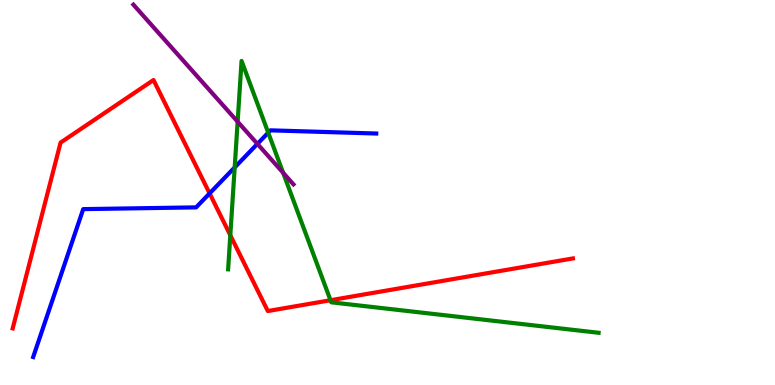[{'lines': ['blue', 'red'], 'intersections': [{'x': 2.7, 'y': 4.98}]}, {'lines': ['green', 'red'], 'intersections': [{'x': 2.97, 'y': 3.89}, {'x': 4.26, 'y': 2.2}]}, {'lines': ['purple', 'red'], 'intersections': []}, {'lines': ['blue', 'green'], 'intersections': [{'x': 3.03, 'y': 5.65}, {'x': 3.46, 'y': 6.55}]}, {'lines': ['blue', 'purple'], 'intersections': [{'x': 3.32, 'y': 6.26}]}, {'lines': ['green', 'purple'], 'intersections': [{'x': 3.07, 'y': 6.84}, {'x': 3.65, 'y': 5.51}]}]